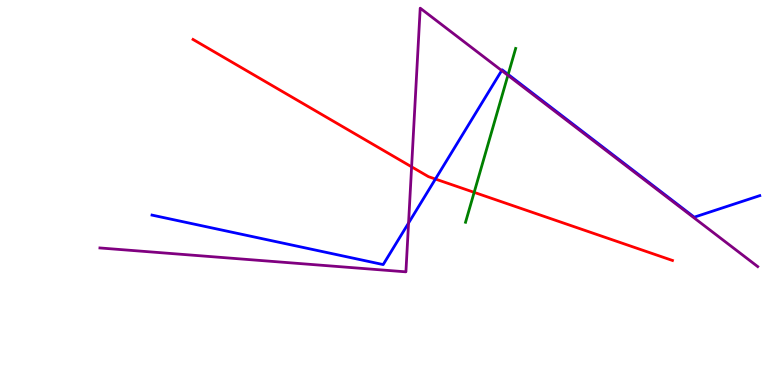[{'lines': ['blue', 'red'], 'intersections': [{'x': 5.62, 'y': 5.35}]}, {'lines': ['green', 'red'], 'intersections': [{'x': 6.12, 'y': 5.0}]}, {'lines': ['purple', 'red'], 'intersections': [{'x': 5.31, 'y': 5.67}]}, {'lines': ['blue', 'green'], 'intersections': [{'x': 6.56, 'y': 8.07}]}, {'lines': ['blue', 'purple'], 'intersections': [{'x': 5.27, 'y': 4.21}, {'x': 6.47, 'y': 8.17}]}, {'lines': ['green', 'purple'], 'intersections': [{'x': 6.55, 'y': 8.04}]}]